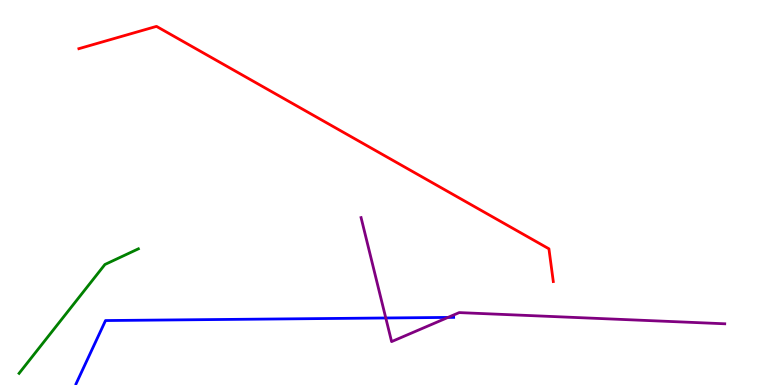[{'lines': ['blue', 'red'], 'intersections': []}, {'lines': ['green', 'red'], 'intersections': []}, {'lines': ['purple', 'red'], 'intersections': []}, {'lines': ['blue', 'green'], 'intersections': []}, {'lines': ['blue', 'purple'], 'intersections': [{'x': 4.98, 'y': 1.74}, {'x': 5.78, 'y': 1.76}]}, {'lines': ['green', 'purple'], 'intersections': []}]